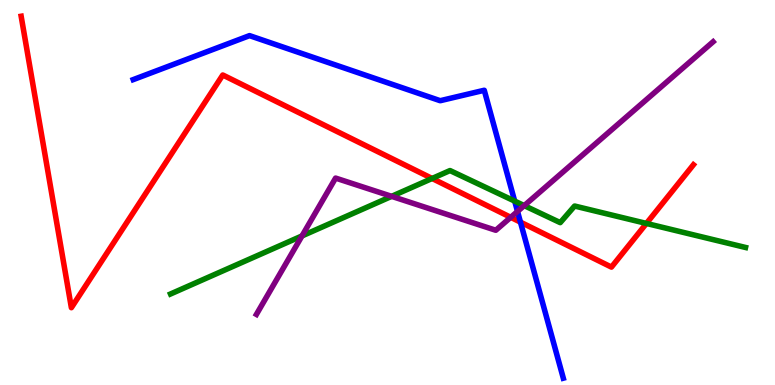[{'lines': ['blue', 'red'], 'intersections': [{'x': 6.72, 'y': 4.23}]}, {'lines': ['green', 'red'], 'intersections': [{'x': 5.58, 'y': 5.36}, {'x': 8.34, 'y': 4.2}]}, {'lines': ['purple', 'red'], 'intersections': [{'x': 6.59, 'y': 4.36}]}, {'lines': ['blue', 'green'], 'intersections': [{'x': 6.64, 'y': 4.78}]}, {'lines': ['blue', 'purple'], 'intersections': [{'x': 6.68, 'y': 4.51}]}, {'lines': ['green', 'purple'], 'intersections': [{'x': 3.9, 'y': 3.87}, {'x': 5.05, 'y': 4.9}, {'x': 6.76, 'y': 4.66}]}]